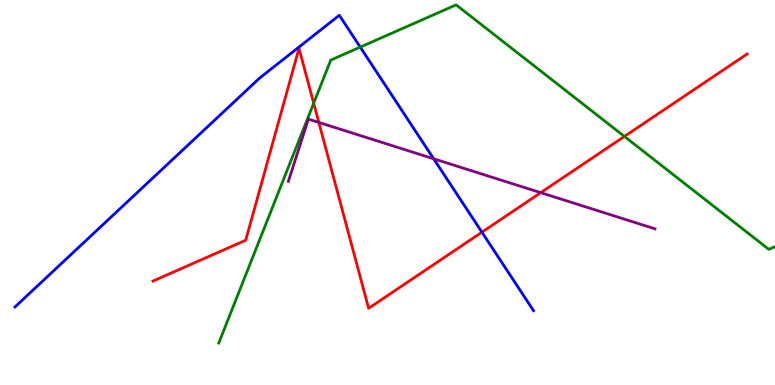[{'lines': ['blue', 'red'], 'intersections': [{'x': 6.22, 'y': 3.97}]}, {'lines': ['green', 'red'], 'intersections': [{'x': 4.05, 'y': 7.32}, {'x': 8.06, 'y': 6.46}]}, {'lines': ['purple', 'red'], 'intersections': [{'x': 4.11, 'y': 6.82}, {'x': 6.98, 'y': 5.0}]}, {'lines': ['blue', 'green'], 'intersections': [{'x': 4.65, 'y': 8.78}]}, {'lines': ['blue', 'purple'], 'intersections': [{'x': 5.6, 'y': 5.88}]}, {'lines': ['green', 'purple'], 'intersections': []}]